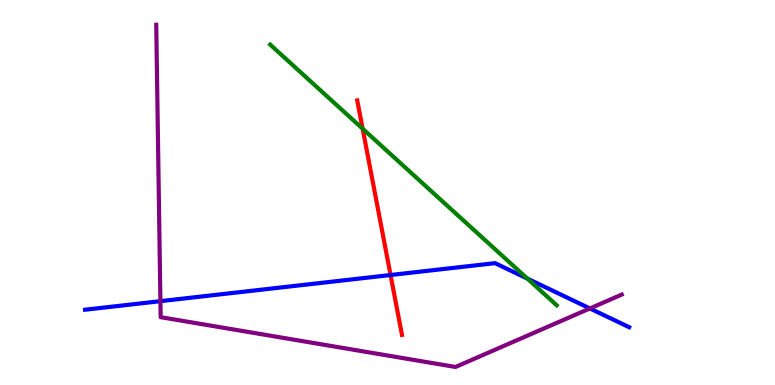[{'lines': ['blue', 'red'], 'intersections': [{'x': 5.04, 'y': 2.86}]}, {'lines': ['green', 'red'], 'intersections': [{'x': 4.68, 'y': 6.66}]}, {'lines': ['purple', 'red'], 'intersections': []}, {'lines': ['blue', 'green'], 'intersections': [{'x': 6.8, 'y': 2.76}]}, {'lines': ['blue', 'purple'], 'intersections': [{'x': 2.07, 'y': 2.18}, {'x': 7.61, 'y': 1.99}]}, {'lines': ['green', 'purple'], 'intersections': []}]